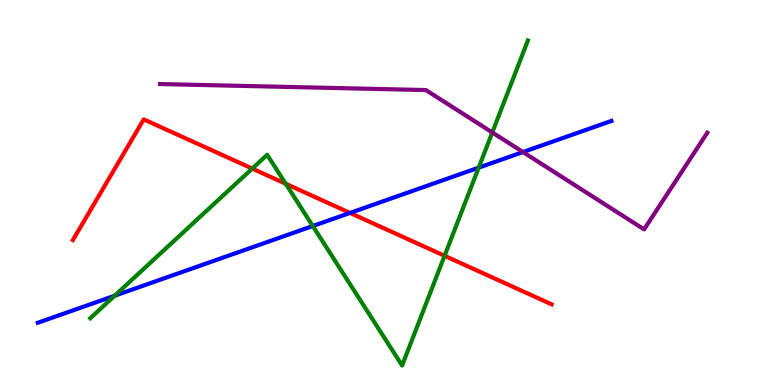[{'lines': ['blue', 'red'], 'intersections': [{'x': 4.52, 'y': 4.47}]}, {'lines': ['green', 'red'], 'intersections': [{'x': 3.25, 'y': 5.62}, {'x': 3.69, 'y': 5.23}, {'x': 5.74, 'y': 3.36}]}, {'lines': ['purple', 'red'], 'intersections': []}, {'lines': ['blue', 'green'], 'intersections': [{'x': 1.48, 'y': 2.32}, {'x': 4.04, 'y': 4.13}, {'x': 6.18, 'y': 5.65}]}, {'lines': ['blue', 'purple'], 'intersections': [{'x': 6.75, 'y': 6.05}]}, {'lines': ['green', 'purple'], 'intersections': [{'x': 6.35, 'y': 6.56}]}]